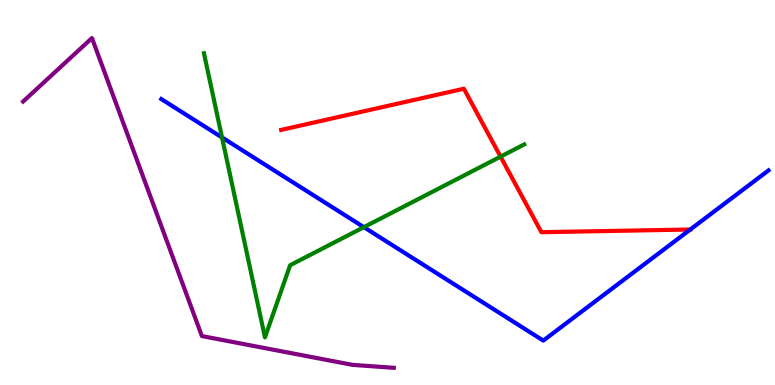[{'lines': ['blue', 'red'], 'intersections': [{'x': 8.91, 'y': 4.04}]}, {'lines': ['green', 'red'], 'intersections': [{'x': 6.46, 'y': 5.93}]}, {'lines': ['purple', 'red'], 'intersections': []}, {'lines': ['blue', 'green'], 'intersections': [{'x': 2.86, 'y': 6.43}, {'x': 4.7, 'y': 4.1}]}, {'lines': ['blue', 'purple'], 'intersections': []}, {'lines': ['green', 'purple'], 'intersections': []}]